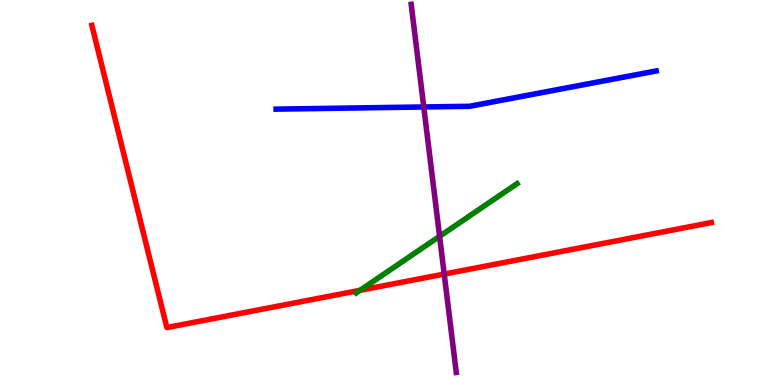[{'lines': ['blue', 'red'], 'intersections': []}, {'lines': ['green', 'red'], 'intersections': [{'x': 4.65, 'y': 2.46}]}, {'lines': ['purple', 'red'], 'intersections': [{'x': 5.73, 'y': 2.88}]}, {'lines': ['blue', 'green'], 'intersections': []}, {'lines': ['blue', 'purple'], 'intersections': [{'x': 5.47, 'y': 7.22}]}, {'lines': ['green', 'purple'], 'intersections': [{'x': 5.67, 'y': 3.86}]}]